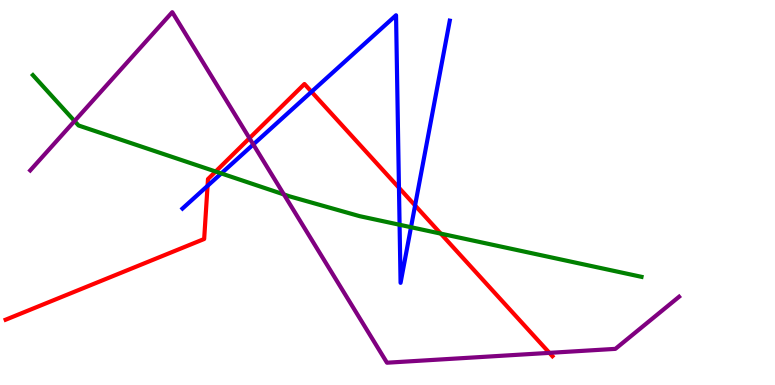[{'lines': ['blue', 'red'], 'intersections': [{'x': 2.68, 'y': 5.17}, {'x': 4.02, 'y': 7.62}, {'x': 5.15, 'y': 5.12}, {'x': 5.36, 'y': 4.66}]}, {'lines': ['green', 'red'], 'intersections': [{'x': 2.78, 'y': 5.54}, {'x': 5.69, 'y': 3.93}]}, {'lines': ['purple', 'red'], 'intersections': [{'x': 3.22, 'y': 6.41}, {'x': 7.09, 'y': 0.835}]}, {'lines': ['blue', 'green'], 'intersections': [{'x': 2.86, 'y': 5.5}, {'x': 5.16, 'y': 4.16}, {'x': 5.3, 'y': 4.1}]}, {'lines': ['blue', 'purple'], 'intersections': [{'x': 3.27, 'y': 6.25}]}, {'lines': ['green', 'purple'], 'intersections': [{'x': 0.962, 'y': 6.86}, {'x': 3.66, 'y': 4.95}]}]